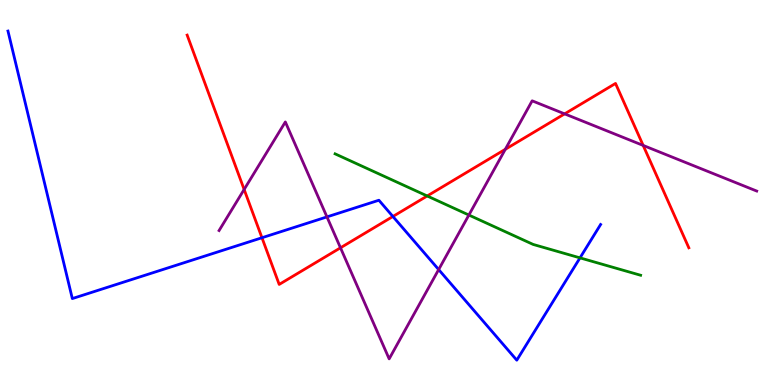[{'lines': ['blue', 'red'], 'intersections': [{'x': 3.38, 'y': 3.82}, {'x': 5.07, 'y': 4.38}]}, {'lines': ['green', 'red'], 'intersections': [{'x': 5.51, 'y': 4.91}]}, {'lines': ['purple', 'red'], 'intersections': [{'x': 3.15, 'y': 5.08}, {'x': 4.39, 'y': 3.56}, {'x': 6.52, 'y': 6.12}, {'x': 7.29, 'y': 7.04}, {'x': 8.3, 'y': 6.22}]}, {'lines': ['blue', 'green'], 'intersections': [{'x': 7.48, 'y': 3.3}]}, {'lines': ['blue', 'purple'], 'intersections': [{'x': 4.22, 'y': 4.37}, {'x': 5.66, 'y': 3.0}]}, {'lines': ['green', 'purple'], 'intersections': [{'x': 6.05, 'y': 4.41}]}]